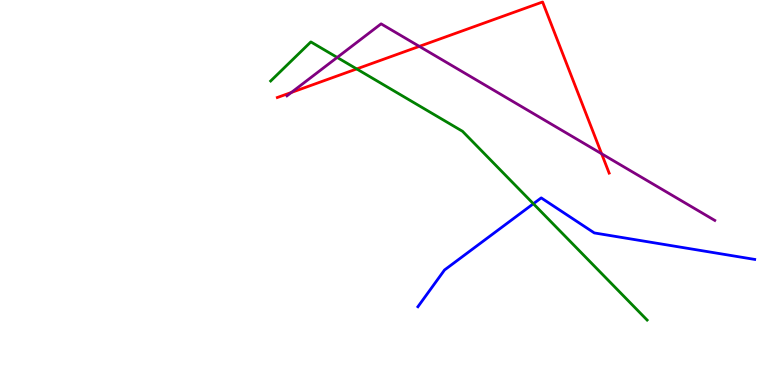[{'lines': ['blue', 'red'], 'intersections': []}, {'lines': ['green', 'red'], 'intersections': [{'x': 4.6, 'y': 8.21}]}, {'lines': ['purple', 'red'], 'intersections': [{'x': 3.76, 'y': 7.6}, {'x': 5.41, 'y': 8.8}, {'x': 7.76, 'y': 6.01}]}, {'lines': ['blue', 'green'], 'intersections': [{'x': 6.88, 'y': 4.71}]}, {'lines': ['blue', 'purple'], 'intersections': []}, {'lines': ['green', 'purple'], 'intersections': [{'x': 4.35, 'y': 8.51}]}]